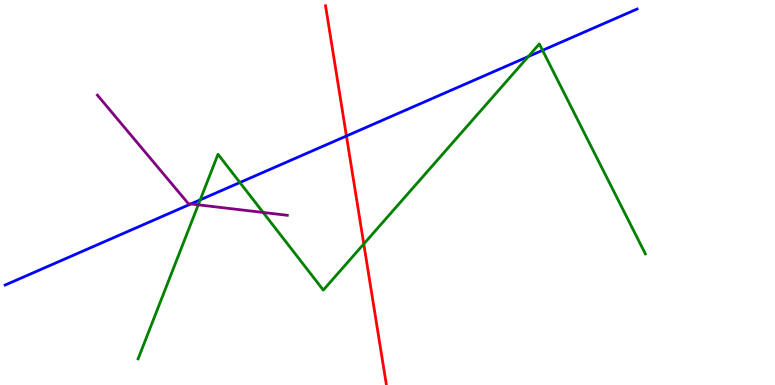[{'lines': ['blue', 'red'], 'intersections': [{'x': 4.47, 'y': 6.47}]}, {'lines': ['green', 'red'], 'intersections': [{'x': 4.69, 'y': 3.66}]}, {'lines': ['purple', 'red'], 'intersections': []}, {'lines': ['blue', 'green'], 'intersections': [{'x': 2.58, 'y': 4.81}, {'x': 3.1, 'y': 5.26}, {'x': 6.82, 'y': 8.53}, {'x': 7.0, 'y': 8.69}]}, {'lines': ['blue', 'purple'], 'intersections': [{'x': 2.46, 'y': 4.7}]}, {'lines': ['green', 'purple'], 'intersections': [{'x': 2.56, 'y': 4.68}, {'x': 3.4, 'y': 4.48}]}]